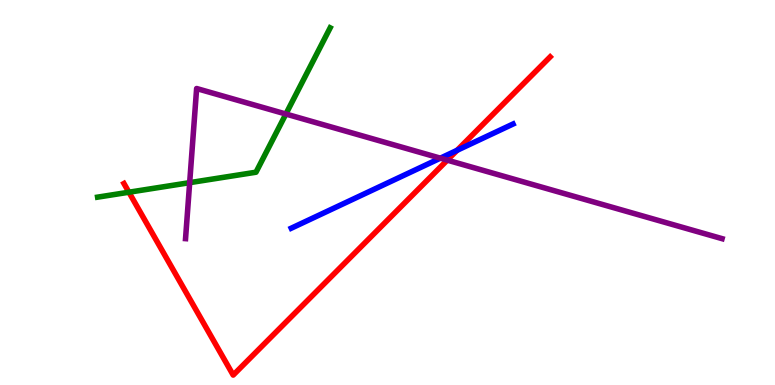[{'lines': ['blue', 'red'], 'intersections': [{'x': 5.9, 'y': 6.1}]}, {'lines': ['green', 'red'], 'intersections': [{'x': 1.66, 'y': 5.01}]}, {'lines': ['purple', 'red'], 'intersections': [{'x': 5.77, 'y': 5.84}]}, {'lines': ['blue', 'green'], 'intersections': []}, {'lines': ['blue', 'purple'], 'intersections': [{'x': 5.68, 'y': 5.89}]}, {'lines': ['green', 'purple'], 'intersections': [{'x': 2.45, 'y': 5.26}, {'x': 3.69, 'y': 7.04}]}]